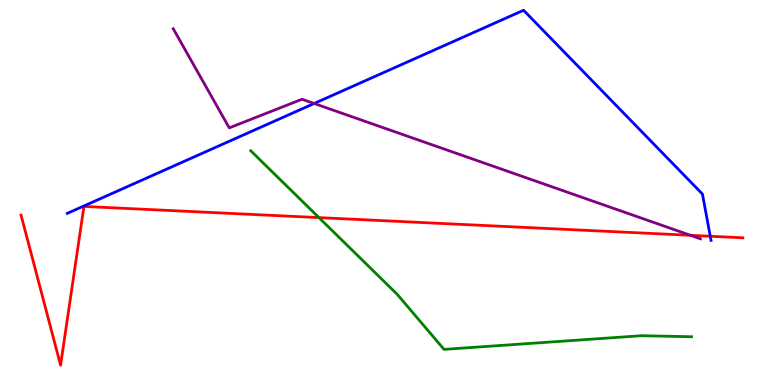[{'lines': ['blue', 'red'], 'intersections': [{'x': 9.16, 'y': 3.86}]}, {'lines': ['green', 'red'], 'intersections': [{'x': 4.12, 'y': 4.35}]}, {'lines': ['purple', 'red'], 'intersections': [{'x': 8.91, 'y': 3.89}]}, {'lines': ['blue', 'green'], 'intersections': []}, {'lines': ['blue', 'purple'], 'intersections': [{'x': 4.05, 'y': 7.31}]}, {'lines': ['green', 'purple'], 'intersections': []}]